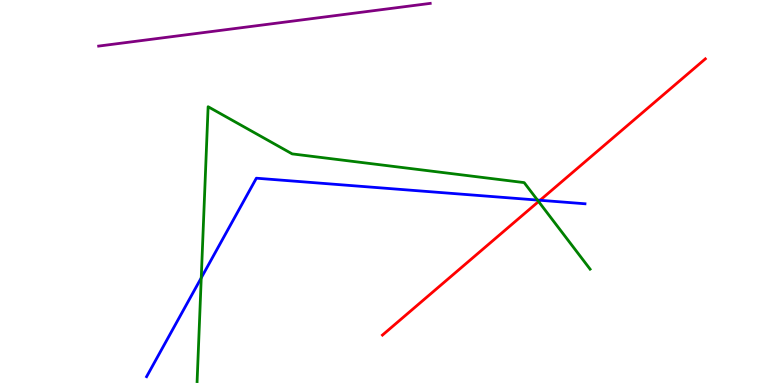[{'lines': ['blue', 'red'], 'intersections': [{'x': 6.97, 'y': 4.8}]}, {'lines': ['green', 'red'], 'intersections': [{'x': 6.95, 'y': 4.77}]}, {'lines': ['purple', 'red'], 'intersections': []}, {'lines': ['blue', 'green'], 'intersections': [{'x': 2.6, 'y': 2.78}, {'x': 6.94, 'y': 4.8}]}, {'lines': ['blue', 'purple'], 'intersections': []}, {'lines': ['green', 'purple'], 'intersections': []}]